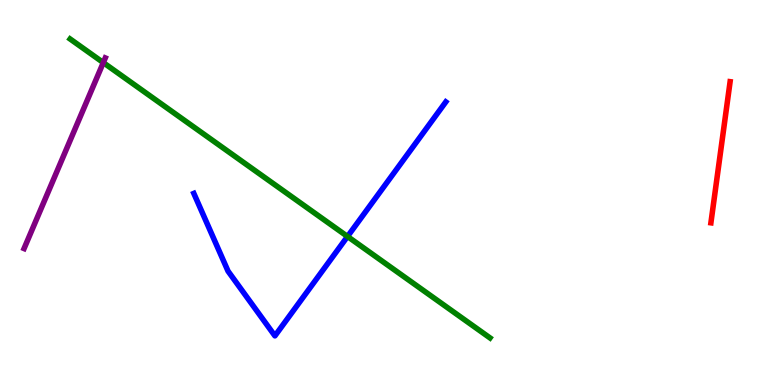[{'lines': ['blue', 'red'], 'intersections': []}, {'lines': ['green', 'red'], 'intersections': []}, {'lines': ['purple', 'red'], 'intersections': []}, {'lines': ['blue', 'green'], 'intersections': [{'x': 4.48, 'y': 3.86}]}, {'lines': ['blue', 'purple'], 'intersections': []}, {'lines': ['green', 'purple'], 'intersections': [{'x': 1.33, 'y': 8.37}]}]